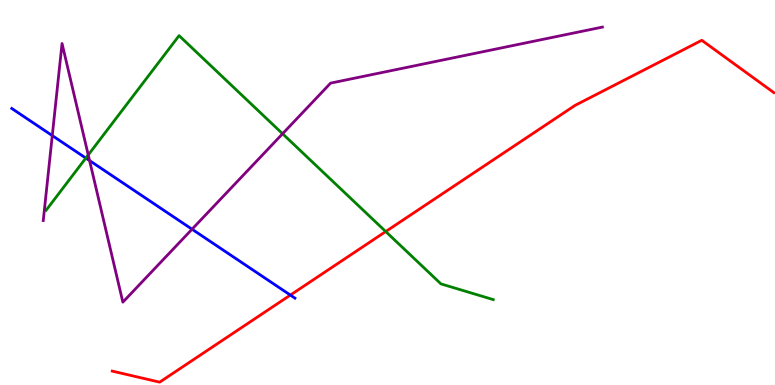[{'lines': ['blue', 'red'], 'intersections': [{'x': 3.75, 'y': 2.34}]}, {'lines': ['green', 'red'], 'intersections': [{'x': 4.98, 'y': 3.99}]}, {'lines': ['purple', 'red'], 'intersections': []}, {'lines': ['blue', 'green'], 'intersections': [{'x': 1.11, 'y': 5.89}]}, {'lines': ['blue', 'purple'], 'intersections': [{'x': 0.674, 'y': 6.48}, {'x': 1.16, 'y': 5.83}, {'x': 2.48, 'y': 4.05}]}, {'lines': ['green', 'purple'], 'intersections': [{'x': 1.14, 'y': 5.98}, {'x': 3.65, 'y': 6.53}]}]